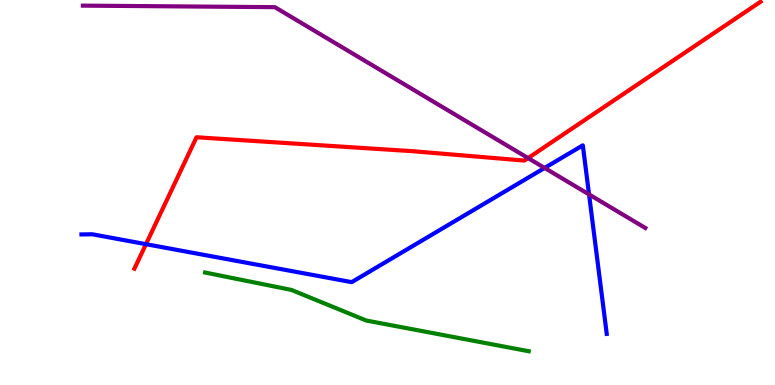[{'lines': ['blue', 'red'], 'intersections': [{'x': 1.88, 'y': 3.66}]}, {'lines': ['green', 'red'], 'intersections': []}, {'lines': ['purple', 'red'], 'intersections': [{'x': 6.81, 'y': 5.89}]}, {'lines': ['blue', 'green'], 'intersections': []}, {'lines': ['blue', 'purple'], 'intersections': [{'x': 7.03, 'y': 5.64}, {'x': 7.6, 'y': 4.95}]}, {'lines': ['green', 'purple'], 'intersections': []}]